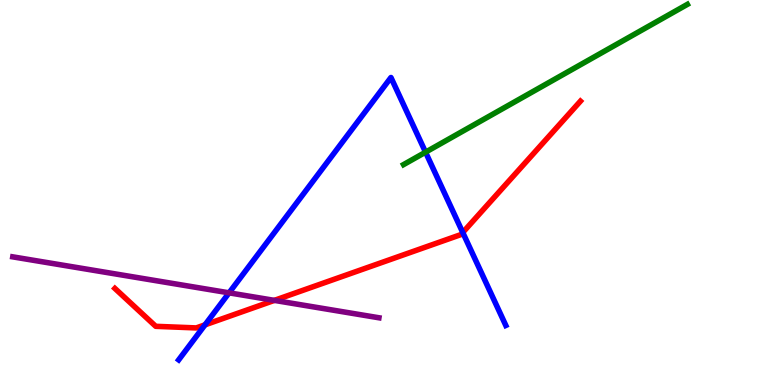[{'lines': ['blue', 'red'], 'intersections': [{'x': 2.65, 'y': 1.56}, {'x': 5.97, 'y': 3.96}]}, {'lines': ['green', 'red'], 'intersections': []}, {'lines': ['purple', 'red'], 'intersections': [{'x': 3.54, 'y': 2.2}]}, {'lines': ['blue', 'green'], 'intersections': [{'x': 5.49, 'y': 6.05}]}, {'lines': ['blue', 'purple'], 'intersections': [{'x': 2.96, 'y': 2.39}]}, {'lines': ['green', 'purple'], 'intersections': []}]